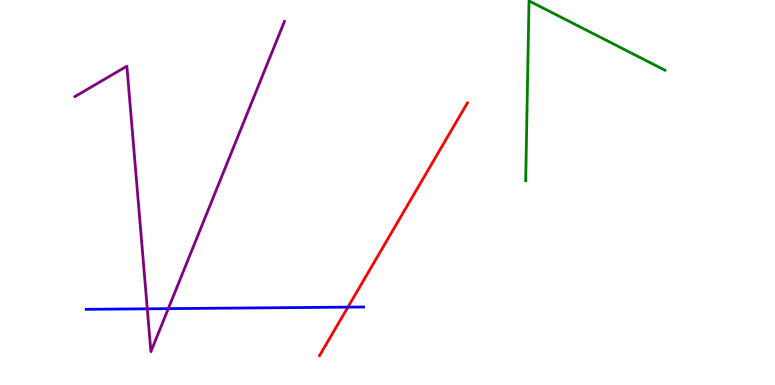[{'lines': ['blue', 'red'], 'intersections': [{'x': 4.49, 'y': 2.02}]}, {'lines': ['green', 'red'], 'intersections': []}, {'lines': ['purple', 'red'], 'intersections': []}, {'lines': ['blue', 'green'], 'intersections': []}, {'lines': ['blue', 'purple'], 'intersections': [{'x': 1.9, 'y': 1.98}, {'x': 2.17, 'y': 1.98}]}, {'lines': ['green', 'purple'], 'intersections': []}]